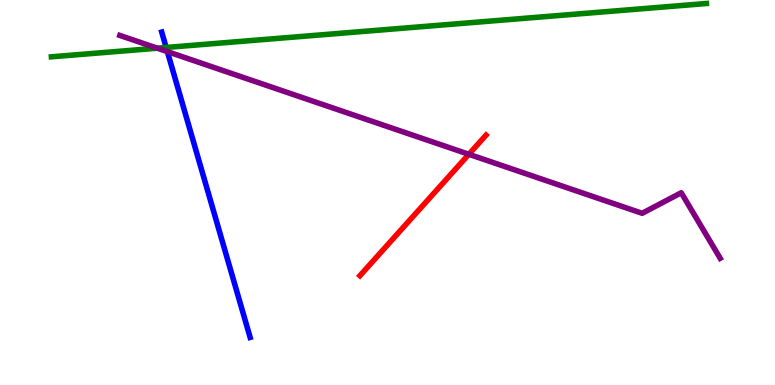[{'lines': ['blue', 'red'], 'intersections': []}, {'lines': ['green', 'red'], 'intersections': []}, {'lines': ['purple', 'red'], 'intersections': [{'x': 6.05, 'y': 5.99}]}, {'lines': ['blue', 'green'], 'intersections': [{'x': 2.14, 'y': 8.77}]}, {'lines': ['blue', 'purple'], 'intersections': [{'x': 2.16, 'y': 8.66}]}, {'lines': ['green', 'purple'], 'intersections': [{'x': 2.03, 'y': 8.75}]}]